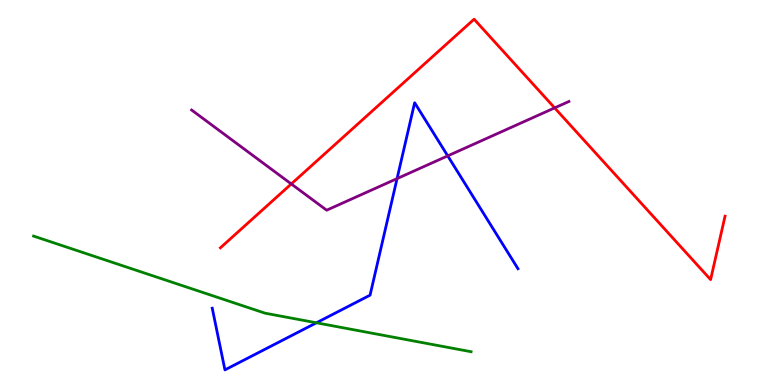[{'lines': ['blue', 'red'], 'intersections': []}, {'lines': ['green', 'red'], 'intersections': []}, {'lines': ['purple', 'red'], 'intersections': [{'x': 3.76, 'y': 5.22}, {'x': 7.16, 'y': 7.2}]}, {'lines': ['blue', 'green'], 'intersections': [{'x': 4.08, 'y': 1.62}]}, {'lines': ['blue', 'purple'], 'intersections': [{'x': 5.12, 'y': 5.36}, {'x': 5.78, 'y': 5.95}]}, {'lines': ['green', 'purple'], 'intersections': []}]